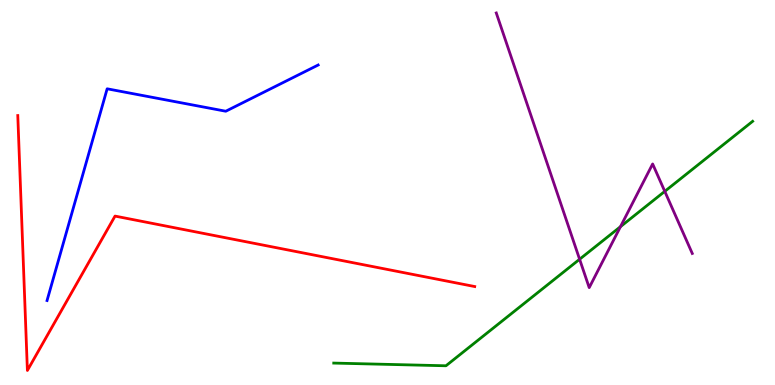[{'lines': ['blue', 'red'], 'intersections': []}, {'lines': ['green', 'red'], 'intersections': []}, {'lines': ['purple', 'red'], 'intersections': []}, {'lines': ['blue', 'green'], 'intersections': []}, {'lines': ['blue', 'purple'], 'intersections': []}, {'lines': ['green', 'purple'], 'intersections': [{'x': 7.48, 'y': 3.27}, {'x': 8.01, 'y': 4.11}, {'x': 8.58, 'y': 5.03}]}]